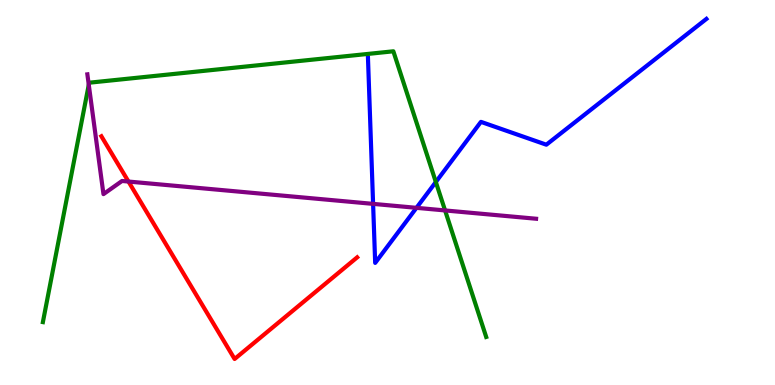[{'lines': ['blue', 'red'], 'intersections': []}, {'lines': ['green', 'red'], 'intersections': []}, {'lines': ['purple', 'red'], 'intersections': [{'x': 1.66, 'y': 5.28}]}, {'lines': ['blue', 'green'], 'intersections': [{'x': 5.62, 'y': 5.27}]}, {'lines': ['blue', 'purple'], 'intersections': [{'x': 4.81, 'y': 4.7}, {'x': 5.37, 'y': 4.6}]}, {'lines': ['green', 'purple'], 'intersections': [{'x': 1.15, 'y': 7.8}, {'x': 5.74, 'y': 4.53}]}]